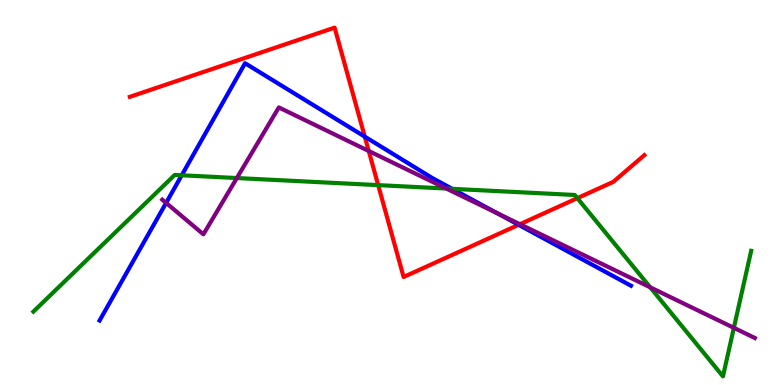[{'lines': ['blue', 'red'], 'intersections': [{'x': 4.71, 'y': 6.45}, {'x': 6.69, 'y': 4.16}]}, {'lines': ['green', 'red'], 'intersections': [{'x': 4.88, 'y': 5.19}, {'x': 7.45, 'y': 4.85}]}, {'lines': ['purple', 'red'], 'intersections': [{'x': 4.76, 'y': 6.08}, {'x': 6.71, 'y': 4.18}]}, {'lines': ['blue', 'green'], 'intersections': [{'x': 2.34, 'y': 5.45}, {'x': 5.83, 'y': 5.1}]}, {'lines': ['blue', 'purple'], 'intersections': [{'x': 2.14, 'y': 4.73}, {'x': 6.41, 'y': 4.47}]}, {'lines': ['green', 'purple'], 'intersections': [{'x': 3.06, 'y': 5.38}, {'x': 5.76, 'y': 5.1}, {'x': 8.39, 'y': 2.54}, {'x': 9.47, 'y': 1.48}]}]